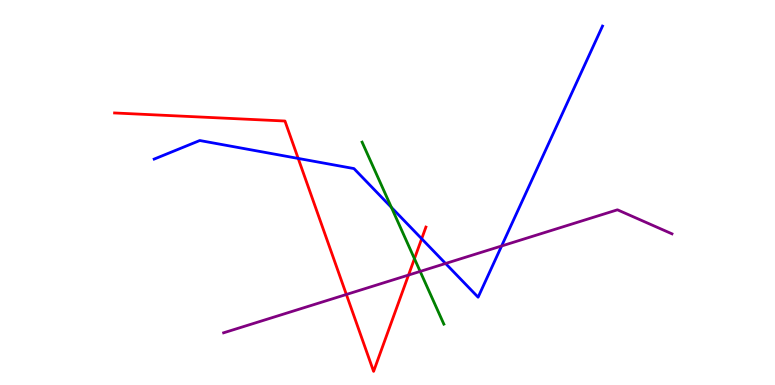[{'lines': ['blue', 'red'], 'intersections': [{'x': 3.85, 'y': 5.88}, {'x': 5.44, 'y': 3.8}]}, {'lines': ['green', 'red'], 'intersections': [{'x': 5.35, 'y': 3.28}]}, {'lines': ['purple', 'red'], 'intersections': [{'x': 4.47, 'y': 2.35}, {'x': 5.27, 'y': 2.86}]}, {'lines': ['blue', 'green'], 'intersections': [{'x': 5.05, 'y': 4.61}]}, {'lines': ['blue', 'purple'], 'intersections': [{'x': 5.75, 'y': 3.16}, {'x': 6.47, 'y': 3.61}]}, {'lines': ['green', 'purple'], 'intersections': [{'x': 5.42, 'y': 2.95}]}]